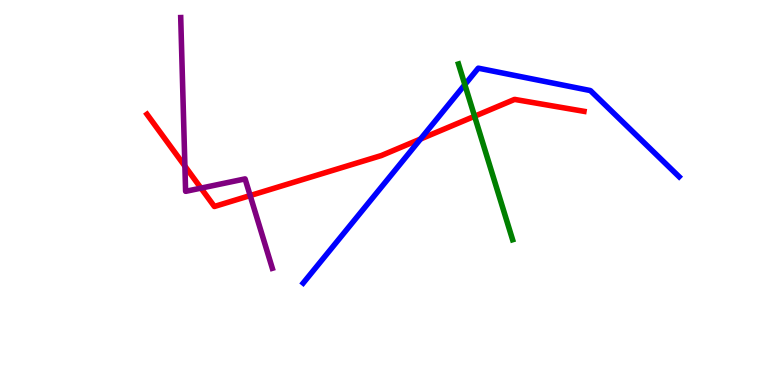[{'lines': ['blue', 'red'], 'intersections': [{'x': 5.43, 'y': 6.39}]}, {'lines': ['green', 'red'], 'intersections': [{'x': 6.12, 'y': 6.98}]}, {'lines': ['purple', 'red'], 'intersections': [{'x': 2.39, 'y': 5.68}, {'x': 2.59, 'y': 5.11}, {'x': 3.23, 'y': 4.92}]}, {'lines': ['blue', 'green'], 'intersections': [{'x': 6.0, 'y': 7.8}]}, {'lines': ['blue', 'purple'], 'intersections': []}, {'lines': ['green', 'purple'], 'intersections': []}]